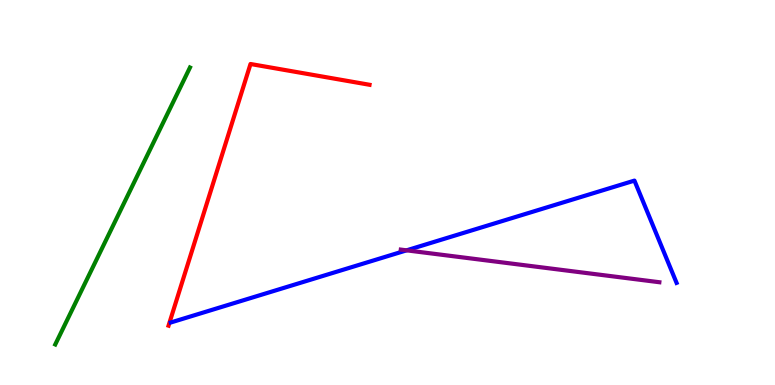[{'lines': ['blue', 'red'], 'intersections': []}, {'lines': ['green', 'red'], 'intersections': []}, {'lines': ['purple', 'red'], 'intersections': []}, {'lines': ['blue', 'green'], 'intersections': []}, {'lines': ['blue', 'purple'], 'intersections': [{'x': 5.25, 'y': 3.5}]}, {'lines': ['green', 'purple'], 'intersections': []}]